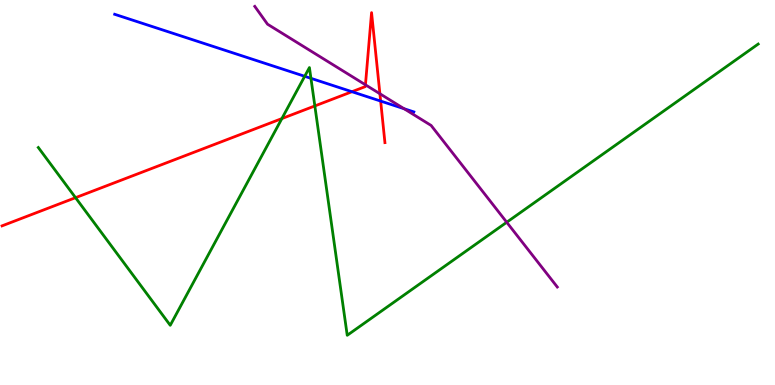[{'lines': ['blue', 'red'], 'intersections': [{'x': 4.54, 'y': 7.62}, {'x': 4.91, 'y': 7.37}]}, {'lines': ['green', 'red'], 'intersections': [{'x': 0.975, 'y': 4.87}, {'x': 3.64, 'y': 6.92}, {'x': 4.06, 'y': 7.25}]}, {'lines': ['purple', 'red'], 'intersections': [{'x': 4.72, 'y': 7.8}, {'x': 4.9, 'y': 7.56}]}, {'lines': ['blue', 'green'], 'intersections': [{'x': 3.93, 'y': 8.02}, {'x': 4.01, 'y': 7.97}]}, {'lines': ['blue', 'purple'], 'intersections': [{'x': 5.21, 'y': 7.18}]}, {'lines': ['green', 'purple'], 'intersections': [{'x': 6.54, 'y': 4.23}]}]